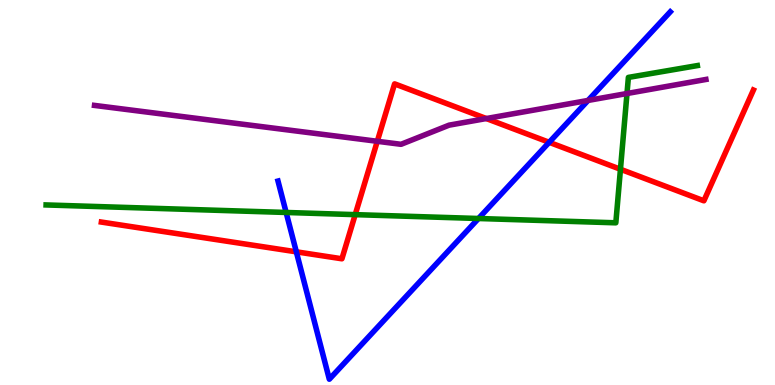[{'lines': ['blue', 'red'], 'intersections': [{'x': 3.82, 'y': 3.46}, {'x': 7.09, 'y': 6.3}]}, {'lines': ['green', 'red'], 'intersections': [{'x': 4.58, 'y': 4.43}, {'x': 8.01, 'y': 5.6}]}, {'lines': ['purple', 'red'], 'intersections': [{'x': 4.87, 'y': 6.33}, {'x': 6.27, 'y': 6.92}]}, {'lines': ['blue', 'green'], 'intersections': [{'x': 3.69, 'y': 4.48}, {'x': 6.17, 'y': 4.32}]}, {'lines': ['blue', 'purple'], 'intersections': [{'x': 7.59, 'y': 7.39}]}, {'lines': ['green', 'purple'], 'intersections': [{'x': 8.09, 'y': 7.57}]}]